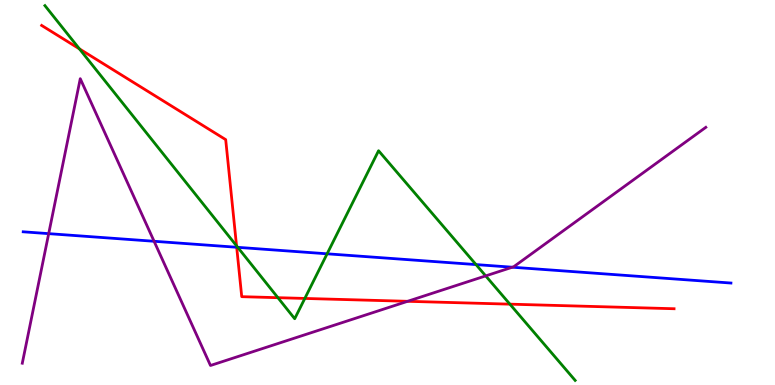[{'lines': ['blue', 'red'], 'intersections': [{'x': 3.05, 'y': 3.58}]}, {'lines': ['green', 'red'], 'intersections': [{'x': 1.02, 'y': 8.73}, {'x': 3.05, 'y': 3.61}, {'x': 3.59, 'y': 2.27}, {'x': 3.93, 'y': 2.25}, {'x': 6.58, 'y': 2.1}]}, {'lines': ['purple', 'red'], 'intersections': [{'x': 5.26, 'y': 2.17}]}, {'lines': ['blue', 'green'], 'intersections': [{'x': 3.07, 'y': 3.58}, {'x': 4.22, 'y': 3.41}, {'x': 6.14, 'y': 3.13}]}, {'lines': ['blue', 'purple'], 'intersections': [{'x': 0.628, 'y': 3.93}, {'x': 1.99, 'y': 3.73}, {'x': 6.61, 'y': 3.06}]}, {'lines': ['green', 'purple'], 'intersections': [{'x': 6.27, 'y': 2.83}]}]